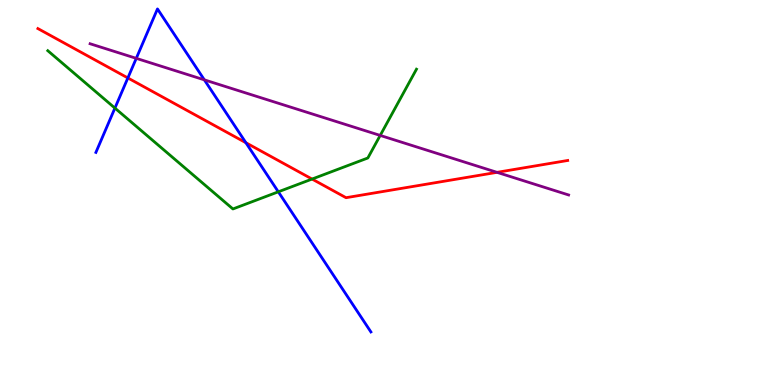[{'lines': ['blue', 'red'], 'intersections': [{'x': 1.65, 'y': 7.98}, {'x': 3.17, 'y': 6.29}]}, {'lines': ['green', 'red'], 'intersections': [{'x': 4.03, 'y': 5.35}]}, {'lines': ['purple', 'red'], 'intersections': [{'x': 6.41, 'y': 5.52}]}, {'lines': ['blue', 'green'], 'intersections': [{'x': 1.48, 'y': 7.19}, {'x': 3.59, 'y': 5.02}]}, {'lines': ['blue', 'purple'], 'intersections': [{'x': 1.76, 'y': 8.48}, {'x': 2.64, 'y': 7.93}]}, {'lines': ['green', 'purple'], 'intersections': [{'x': 4.91, 'y': 6.48}]}]